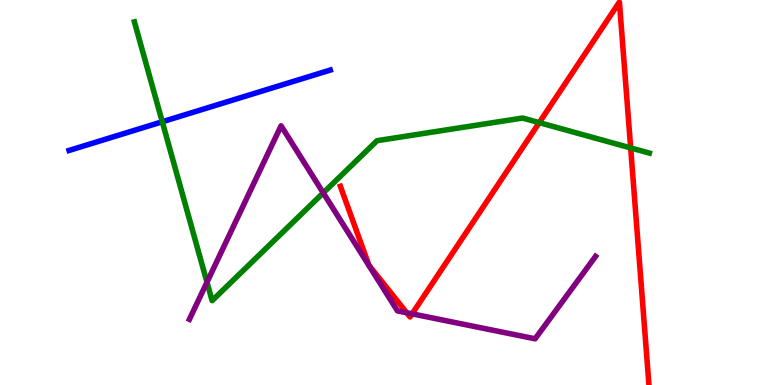[{'lines': ['blue', 'red'], 'intersections': []}, {'lines': ['green', 'red'], 'intersections': [{'x': 6.96, 'y': 6.81}, {'x': 8.14, 'y': 6.16}]}, {'lines': ['purple', 'red'], 'intersections': [{'x': 5.25, 'y': 1.88}, {'x': 5.32, 'y': 1.85}]}, {'lines': ['blue', 'green'], 'intersections': [{'x': 2.09, 'y': 6.84}]}, {'lines': ['blue', 'purple'], 'intersections': []}, {'lines': ['green', 'purple'], 'intersections': [{'x': 2.67, 'y': 2.67}, {'x': 4.17, 'y': 4.99}]}]